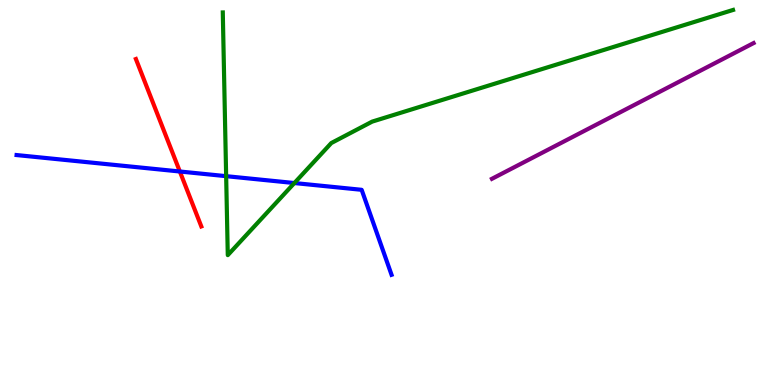[{'lines': ['blue', 'red'], 'intersections': [{'x': 2.32, 'y': 5.55}]}, {'lines': ['green', 'red'], 'intersections': []}, {'lines': ['purple', 'red'], 'intersections': []}, {'lines': ['blue', 'green'], 'intersections': [{'x': 2.92, 'y': 5.42}, {'x': 3.8, 'y': 5.25}]}, {'lines': ['blue', 'purple'], 'intersections': []}, {'lines': ['green', 'purple'], 'intersections': []}]